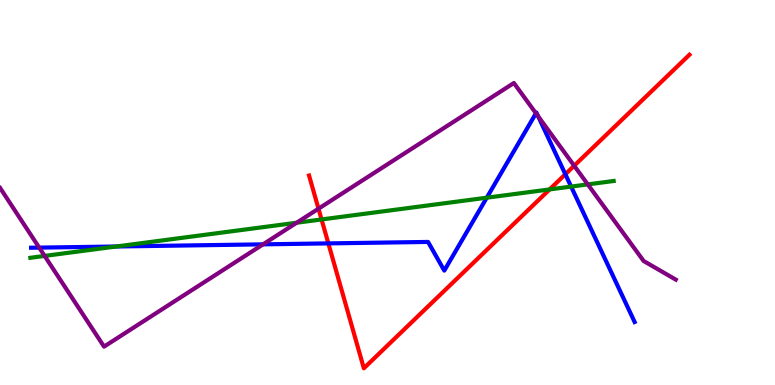[{'lines': ['blue', 'red'], 'intersections': [{'x': 4.24, 'y': 3.68}, {'x': 7.29, 'y': 5.47}]}, {'lines': ['green', 'red'], 'intersections': [{'x': 4.15, 'y': 4.3}, {'x': 7.09, 'y': 5.08}]}, {'lines': ['purple', 'red'], 'intersections': [{'x': 4.11, 'y': 4.58}, {'x': 7.41, 'y': 5.7}]}, {'lines': ['blue', 'green'], 'intersections': [{'x': 1.5, 'y': 3.6}, {'x': 6.28, 'y': 4.86}, {'x': 7.37, 'y': 5.15}]}, {'lines': ['blue', 'purple'], 'intersections': [{'x': 0.506, 'y': 3.57}, {'x': 3.39, 'y': 3.65}, {'x': 6.92, 'y': 7.06}, {'x': 6.94, 'y': 6.98}]}, {'lines': ['green', 'purple'], 'intersections': [{'x': 0.576, 'y': 3.35}, {'x': 3.83, 'y': 4.21}, {'x': 7.58, 'y': 5.21}]}]